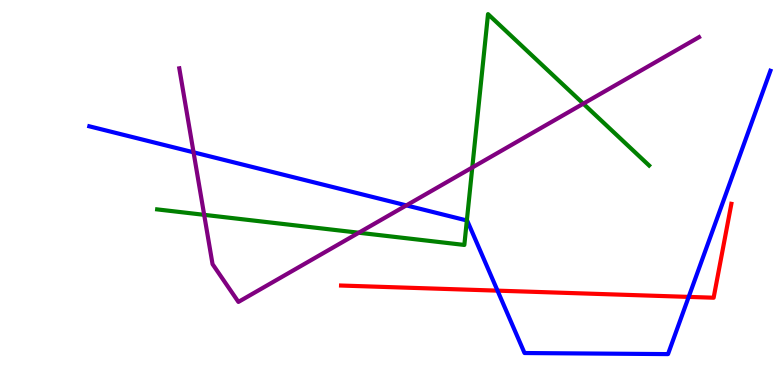[{'lines': ['blue', 'red'], 'intersections': [{'x': 6.42, 'y': 2.45}, {'x': 8.89, 'y': 2.29}]}, {'lines': ['green', 'red'], 'intersections': []}, {'lines': ['purple', 'red'], 'intersections': []}, {'lines': ['blue', 'green'], 'intersections': [{'x': 6.02, 'y': 4.27}]}, {'lines': ['blue', 'purple'], 'intersections': [{'x': 2.5, 'y': 6.04}, {'x': 5.24, 'y': 4.67}]}, {'lines': ['green', 'purple'], 'intersections': [{'x': 2.63, 'y': 4.42}, {'x': 4.63, 'y': 3.96}, {'x': 6.09, 'y': 5.65}, {'x': 7.53, 'y': 7.31}]}]